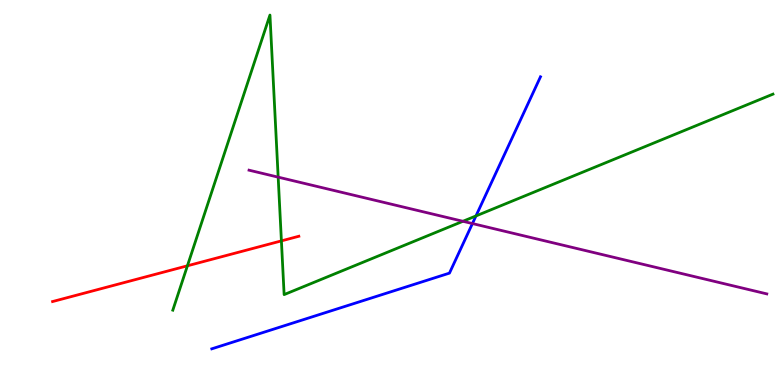[{'lines': ['blue', 'red'], 'intersections': []}, {'lines': ['green', 'red'], 'intersections': [{'x': 2.42, 'y': 3.1}, {'x': 3.63, 'y': 3.74}]}, {'lines': ['purple', 'red'], 'intersections': []}, {'lines': ['blue', 'green'], 'intersections': [{'x': 6.14, 'y': 4.39}]}, {'lines': ['blue', 'purple'], 'intersections': [{'x': 6.1, 'y': 4.19}]}, {'lines': ['green', 'purple'], 'intersections': [{'x': 3.59, 'y': 5.4}, {'x': 5.97, 'y': 4.25}]}]